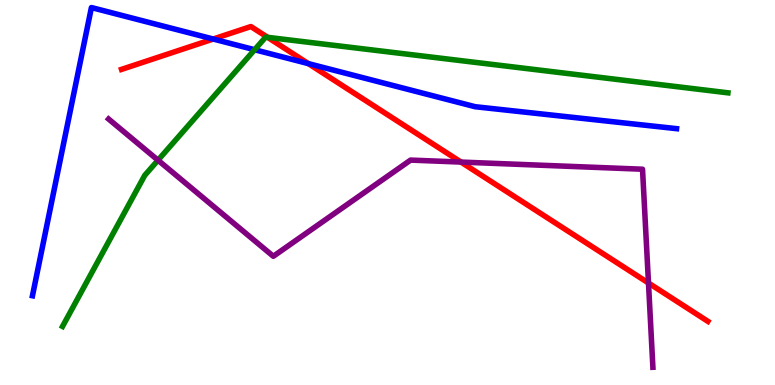[{'lines': ['blue', 'red'], 'intersections': [{'x': 2.75, 'y': 8.99}, {'x': 3.98, 'y': 8.35}]}, {'lines': ['green', 'red'], 'intersections': [{'x': 3.45, 'y': 9.03}]}, {'lines': ['purple', 'red'], 'intersections': [{'x': 5.95, 'y': 5.79}, {'x': 8.37, 'y': 2.65}]}, {'lines': ['blue', 'green'], 'intersections': [{'x': 3.29, 'y': 8.71}]}, {'lines': ['blue', 'purple'], 'intersections': []}, {'lines': ['green', 'purple'], 'intersections': [{'x': 2.04, 'y': 5.84}]}]